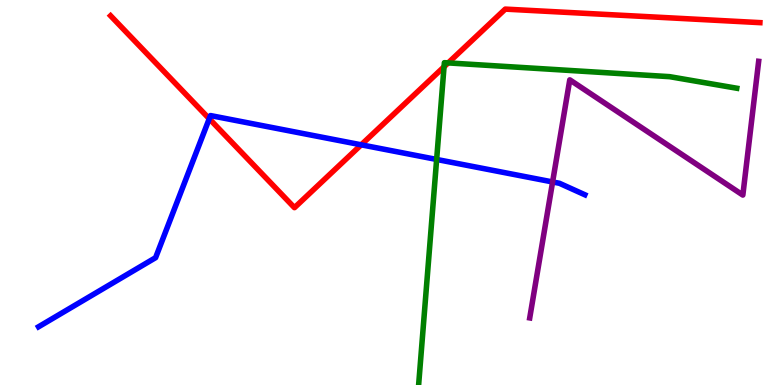[{'lines': ['blue', 'red'], 'intersections': [{'x': 2.7, 'y': 6.92}, {'x': 4.66, 'y': 6.24}]}, {'lines': ['green', 'red'], 'intersections': [{'x': 5.73, 'y': 8.27}, {'x': 5.78, 'y': 8.37}]}, {'lines': ['purple', 'red'], 'intersections': []}, {'lines': ['blue', 'green'], 'intersections': [{'x': 5.63, 'y': 5.86}]}, {'lines': ['blue', 'purple'], 'intersections': [{'x': 7.13, 'y': 5.27}]}, {'lines': ['green', 'purple'], 'intersections': []}]